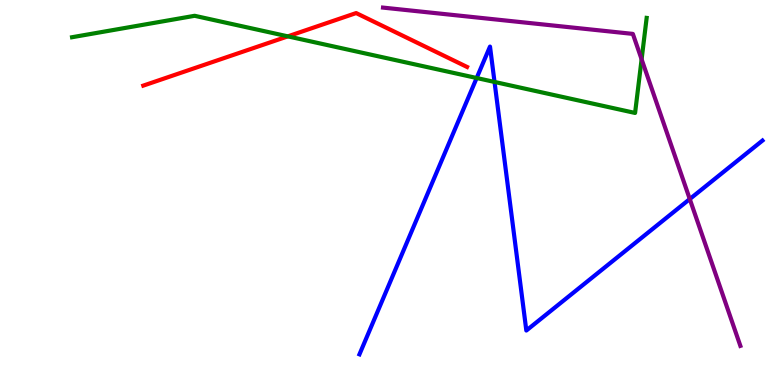[{'lines': ['blue', 'red'], 'intersections': []}, {'lines': ['green', 'red'], 'intersections': [{'x': 3.71, 'y': 9.06}]}, {'lines': ['purple', 'red'], 'intersections': []}, {'lines': ['blue', 'green'], 'intersections': [{'x': 6.15, 'y': 7.97}, {'x': 6.38, 'y': 7.87}]}, {'lines': ['blue', 'purple'], 'intersections': [{'x': 8.9, 'y': 4.83}]}, {'lines': ['green', 'purple'], 'intersections': [{'x': 8.28, 'y': 8.46}]}]